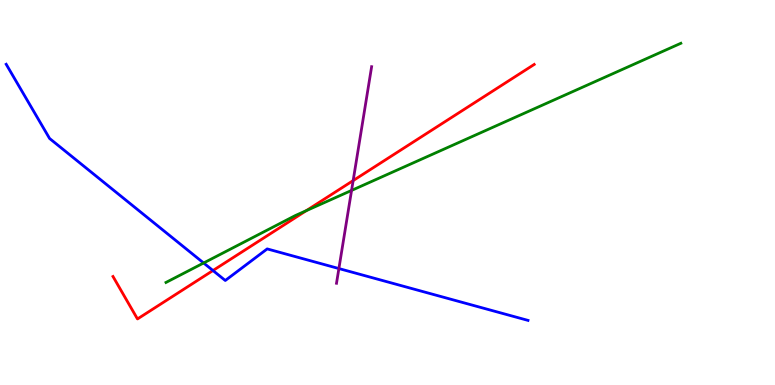[{'lines': ['blue', 'red'], 'intersections': [{'x': 2.75, 'y': 2.97}]}, {'lines': ['green', 'red'], 'intersections': [{'x': 3.95, 'y': 4.53}]}, {'lines': ['purple', 'red'], 'intersections': [{'x': 4.56, 'y': 5.31}]}, {'lines': ['blue', 'green'], 'intersections': [{'x': 2.63, 'y': 3.17}]}, {'lines': ['blue', 'purple'], 'intersections': [{'x': 4.37, 'y': 3.02}]}, {'lines': ['green', 'purple'], 'intersections': [{'x': 4.54, 'y': 5.05}]}]